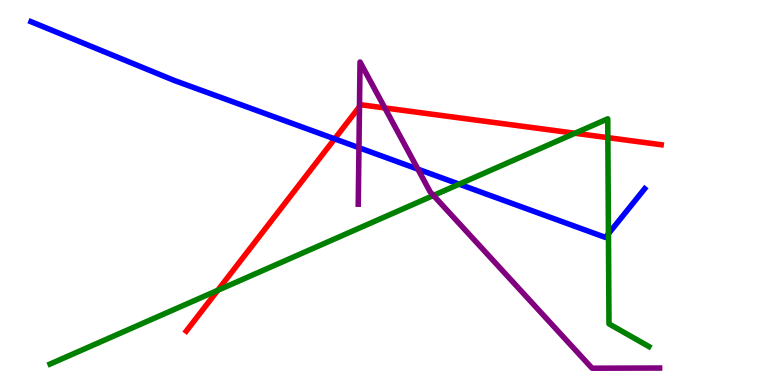[{'lines': ['blue', 'red'], 'intersections': [{'x': 4.32, 'y': 6.39}]}, {'lines': ['green', 'red'], 'intersections': [{'x': 2.81, 'y': 2.46}, {'x': 7.42, 'y': 6.54}, {'x': 7.84, 'y': 6.43}]}, {'lines': ['purple', 'red'], 'intersections': [{'x': 4.64, 'y': 7.23}, {'x': 4.97, 'y': 7.2}]}, {'lines': ['blue', 'green'], 'intersections': [{'x': 5.92, 'y': 5.22}, {'x': 7.85, 'y': 3.93}]}, {'lines': ['blue', 'purple'], 'intersections': [{'x': 4.63, 'y': 6.16}, {'x': 5.39, 'y': 5.61}]}, {'lines': ['green', 'purple'], 'intersections': [{'x': 5.59, 'y': 4.92}]}]